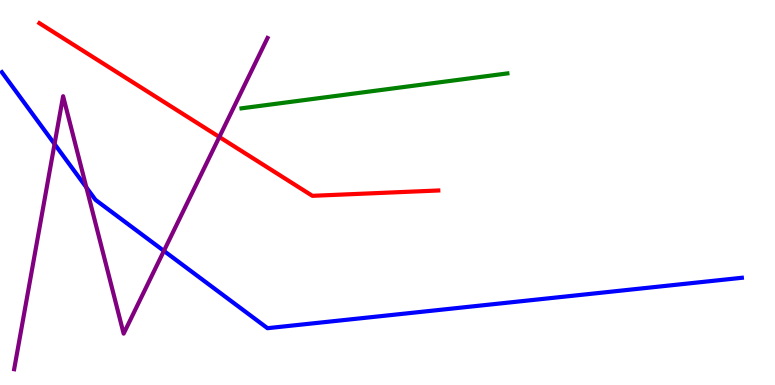[{'lines': ['blue', 'red'], 'intersections': []}, {'lines': ['green', 'red'], 'intersections': []}, {'lines': ['purple', 'red'], 'intersections': [{'x': 2.83, 'y': 6.44}]}, {'lines': ['blue', 'green'], 'intersections': []}, {'lines': ['blue', 'purple'], 'intersections': [{'x': 0.704, 'y': 6.26}, {'x': 1.11, 'y': 5.13}, {'x': 2.11, 'y': 3.48}]}, {'lines': ['green', 'purple'], 'intersections': []}]